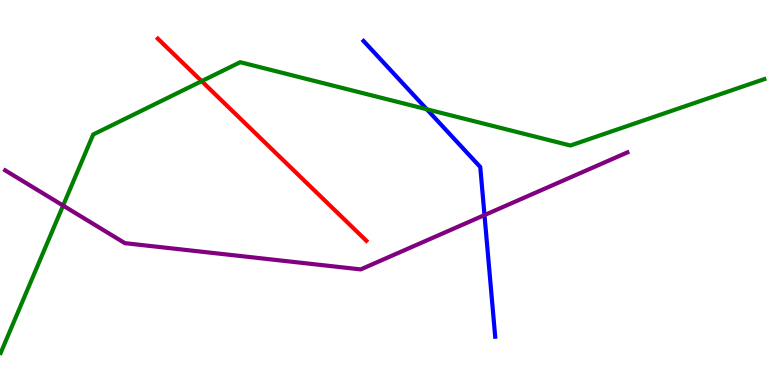[{'lines': ['blue', 'red'], 'intersections': []}, {'lines': ['green', 'red'], 'intersections': [{'x': 2.6, 'y': 7.89}]}, {'lines': ['purple', 'red'], 'intersections': []}, {'lines': ['blue', 'green'], 'intersections': [{'x': 5.51, 'y': 7.16}]}, {'lines': ['blue', 'purple'], 'intersections': [{'x': 6.25, 'y': 4.41}]}, {'lines': ['green', 'purple'], 'intersections': [{'x': 0.814, 'y': 4.66}]}]